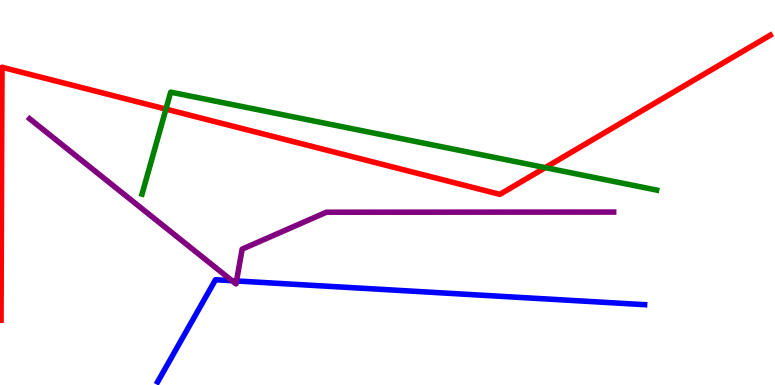[{'lines': ['blue', 'red'], 'intersections': []}, {'lines': ['green', 'red'], 'intersections': [{'x': 2.14, 'y': 7.17}, {'x': 7.04, 'y': 5.65}]}, {'lines': ['purple', 'red'], 'intersections': []}, {'lines': ['blue', 'green'], 'intersections': []}, {'lines': ['blue', 'purple'], 'intersections': [{'x': 2.99, 'y': 2.71}, {'x': 3.05, 'y': 2.7}]}, {'lines': ['green', 'purple'], 'intersections': []}]